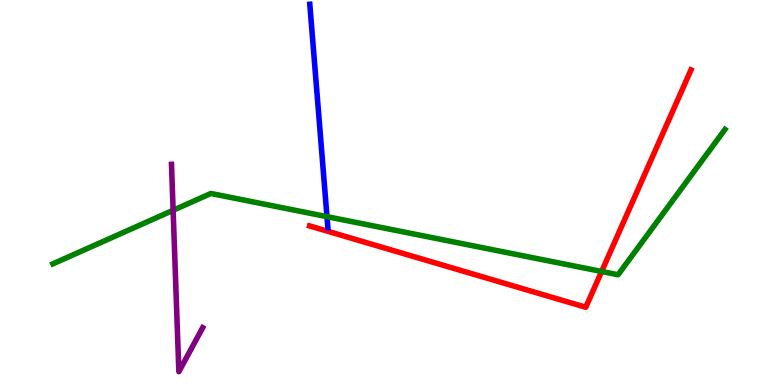[{'lines': ['blue', 'red'], 'intersections': []}, {'lines': ['green', 'red'], 'intersections': [{'x': 7.76, 'y': 2.95}]}, {'lines': ['purple', 'red'], 'intersections': []}, {'lines': ['blue', 'green'], 'intersections': [{'x': 4.22, 'y': 4.37}]}, {'lines': ['blue', 'purple'], 'intersections': []}, {'lines': ['green', 'purple'], 'intersections': [{'x': 2.23, 'y': 4.54}]}]